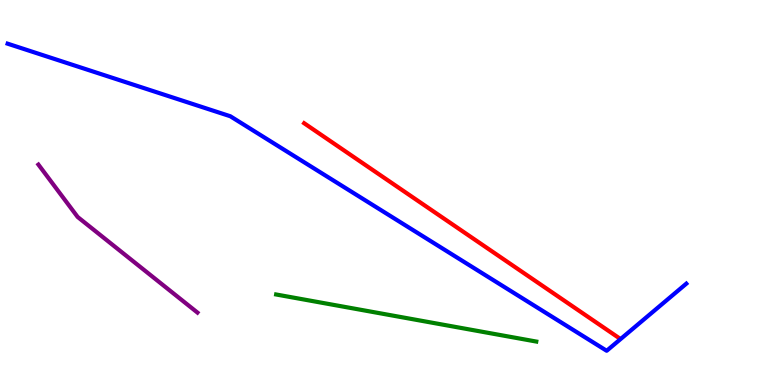[{'lines': ['blue', 'red'], 'intersections': []}, {'lines': ['green', 'red'], 'intersections': []}, {'lines': ['purple', 'red'], 'intersections': []}, {'lines': ['blue', 'green'], 'intersections': []}, {'lines': ['blue', 'purple'], 'intersections': []}, {'lines': ['green', 'purple'], 'intersections': []}]